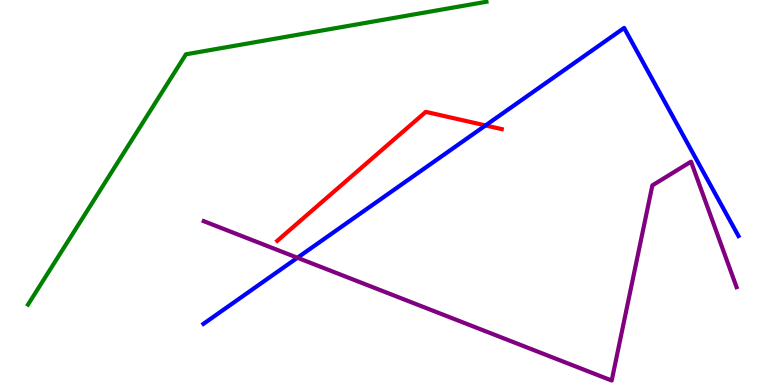[{'lines': ['blue', 'red'], 'intersections': [{'x': 6.26, 'y': 6.74}]}, {'lines': ['green', 'red'], 'intersections': []}, {'lines': ['purple', 'red'], 'intersections': []}, {'lines': ['blue', 'green'], 'intersections': []}, {'lines': ['blue', 'purple'], 'intersections': [{'x': 3.84, 'y': 3.31}]}, {'lines': ['green', 'purple'], 'intersections': []}]